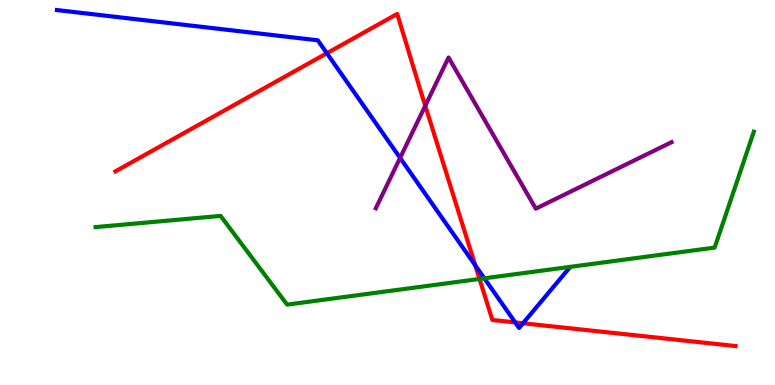[{'lines': ['blue', 'red'], 'intersections': [{'x': 4.22, 'y': 8.62}, {'x': 6.13, 'y': 3.11}, {'x': 6.65, 'y': 1.63}, {'x': 6.75, 'y': 1.6}]}, {'lines': ['green', 'red'], 'intersections': [{'x': 6.19, 'y': 2.75}]}, {'lines': ['purple', 'red'], 'intersections': [{'x': 5.49, 'y': 7.25}]}, {'lines': ['blue', 'green'], 'intersections': [{'x': 6.25, 'y': 2.77}]}, {'lines': ['blue', 'purple'], 'intersections': [{'x': 5.16, 'y': 5.9}]}, {'lines': ['green', 'purple'], 'intersections': []}]